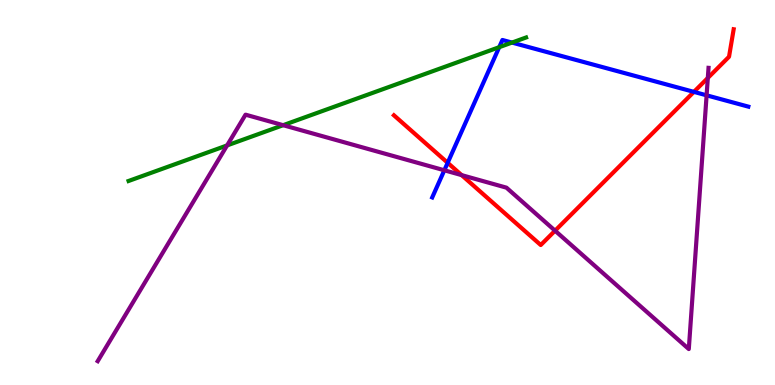[{'lines': ['blue', 'red'], 'intersections': [{'x': 5.78, 'y': 5.77}, {'x': 8.95, 'y': 7.61}]}, {'lines': ['green', 'red'], 'intersections': []}, {'lines': ['purple', 'red'], 'intersections': [{'x': 5.96, 'y': 5.45}, {'x': 7.16, 'y': 4.01}, {'x': 9.13, 'y': 7.97}]}, {'lines': ['blue', 'green'], 'intersections': [{'x': 6.44, 'y': 8.77}, {'x': 6.61, 'y': 8.89}]}, {'lines': ['blue', 'purple'], 'intersections': [{'x': 5.73, 'y': 5.58}, {'x': 9.12, 'y': 7.52}]}, {'lines': ['green', 'purple'], 'intersections': [{'x': 2.93, 'y': 6.22}, {'x': 3.65, 'y': 6.75}]}]